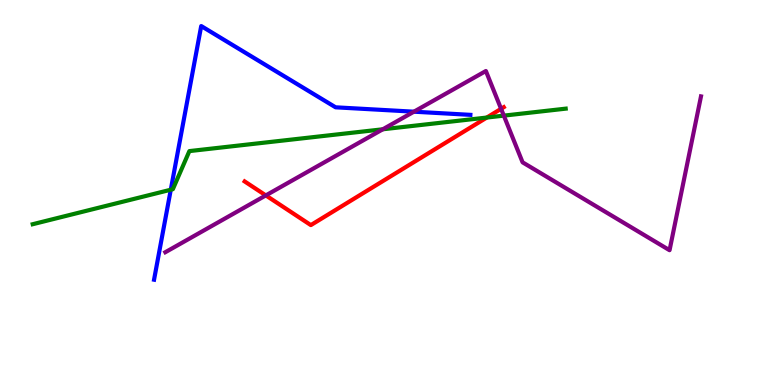[{'lines': ['blue', 'red'], 'intersections': []}, {'lines': ['green', 'red'], 'intersections': [{'x': 6.28, 'y': 6.95}]}, {'lines': ['purple', 'red'], 'intersections': [{'x': 3.43, 'y': 4.92}, {'x': 6.47, 'y': 7.17}]}, {'lines': ['blue', 'green'], 'intersections': [{'x': 2.2, 'y': 5.07}]}, {'lines': ['blue', 'purple'], 'intersections': [{'x': 5.34, 'y': 7.1}]}, {'lines': ['green', 'purple'], 'intersections': [{'x': 4.94, 'y': 6.64}, {'x': 6.5, 'y': 7.0}]}]